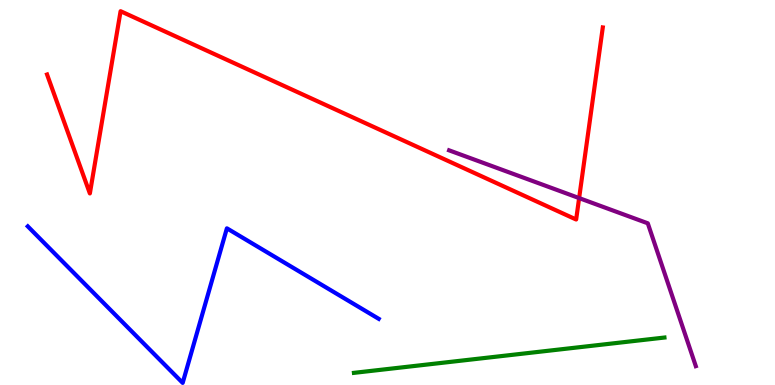[{'lines': ['blue', 'red'], 'intersections': []}, {'lines': ['green', 'red'], 'intersections': []}, {'lines': ['purple', 'red'], 'intersections': [{'x': 7.47, 'y': 4.85}]}, {'lines': ['blue', 'green'], 'intersections': []}, {'lines': ['blue', 'purple'], 'intersections': []}, {'lines': ['green', 'purple'], 'intersections': []}]